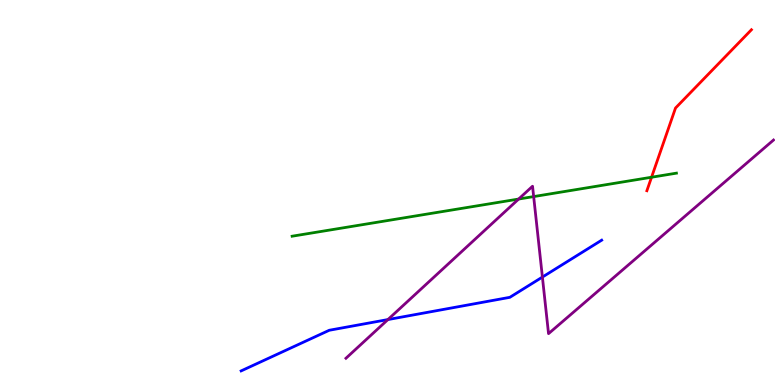[{'lines': ['blue', 'red'], 'intersections': []}, {'lines': ['green', 'red'], 'intersections': [{'x': 8.41, 'y': 5.4}]}, {'lines': ['purple', 'red'], 'intersections': []}, {'lines': ['blue', 'green'], 'intersections': []}, {'lines': ['blue', 'purple'], 'intersections': [{'x': 5.01, 'y': 1.7}, {'x': 7.0, 'y': 2.8}]}, {'lines': ['green', 'purple'], 'intersections': [{'x': 6.69, 'y': 4.83}, {'x': 6.89, 'y': 4.89}]}]